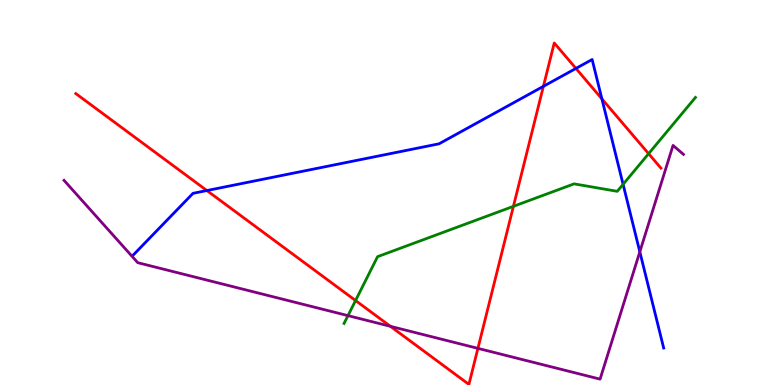[{'lines': ['blue', 'red'], 'intersections': [{'x': 2.67, 'y': 5.05}, {'x': 7.01, 'y': 7.76}, {'x': 7.43, 'y': 8.22}, {'x': 7.77, 'y': 7.43}]}, {'lines': ['green', 'red'], 'intersections': [{'x': 4.59, 'y': 2.19}, {'x': 6.62, 'y': 4.64}, {'x': 8.37, 'y': 6.01}]}, {'lines': ['purple', 'red'], 'intersections': [{'x': 5.04, 'y': 1.52}, {'x': 6.17, 'y': 0.952}]}, {'lines': ['blue', 'green'], 'intersections': [{'x': 8.04, 'y': 5.21}]}, {'lines': ['blue', 'purple'], 'intersections': [{'x': 8.26, 'y': 3.46}]}, {'lines': ['green', 'purple'], 'intersections': [{'x': 4.49, 'y': 1.8}]}]